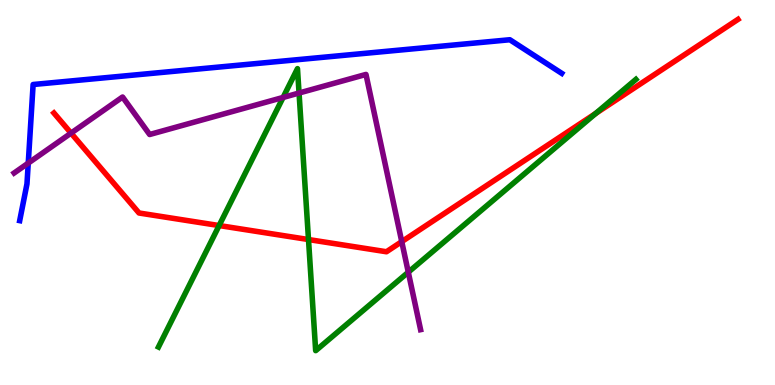[{'lines': ['blue', 'red'], 'intersections': []}, {'lines': ['green', 'red'], 'intersections': [{'x': 2.83, 'y': 4.14}, {'x': 3.98, 'y': 3.78}, {'x': 7.69, 'y': 7.05}]}, {'lines': ['purple', 'red'], 'intersections': [{'x': 0.917, 'y': 6.54}, {'x': 5.18, 'y': 3.72}]}, {'lines': ['blue', 'green'], 'intersections': []}, {'lines': ['blue', 'purple'], 'intersections': [{'x': 0.365, 'y': 5.76}]}, {'lines': ['green', 'purple'], 'intersections': [{'x': 3.65, 'y': 7.47}, {'x': 3.86, 'y': 7.58}, {'x': 5.27, 'y': 2.93}]}]